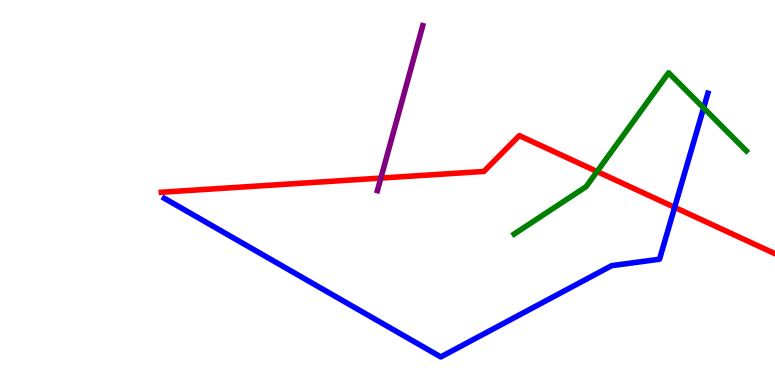[{'lines': ['blue', 'red'], 'intersections': [{'x': 8.71, 'y': 4.61}]}, {'lines': ['green', 'red'], 'intersections': [{'x': 7.7, 'y': 5.54}]}, {'lines': ['purple', 'red'], 'intersections': [{'x': 4.91, 'y': 5.37}]}, {'lines': ['blue', 'green'], 'intersections': [{'x': 9.08, 'y': 7.2}]}, {'lines': ['blue', 'purple'], 'intersections': []}, {'lines': ['green', 'purple'], 'intersections': []}]